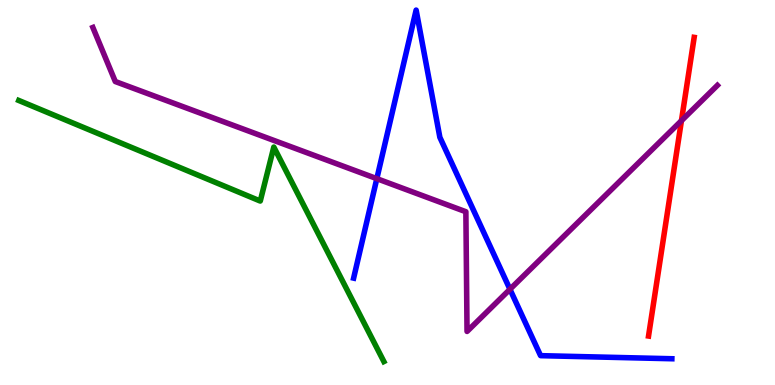[{'lines': ['blue', 'red'], 'intersections': []}, {'lines': ['green', 'red'], 'intersections': []}, {'lines': ['purple', 'red'], 'intersections': [{'x': 8.79, 'y': 6.86}]}, {'lines': ['blue', 'green'], 'intersections': []}, {'lines': ['blue', 'purple'], 'intersections': [{'x': 4.86, 'y': 5.36}, {'x': 6.58, 'y': 2.49}]}, {'lines': ['green', 'purple'], 'intersections': []}]